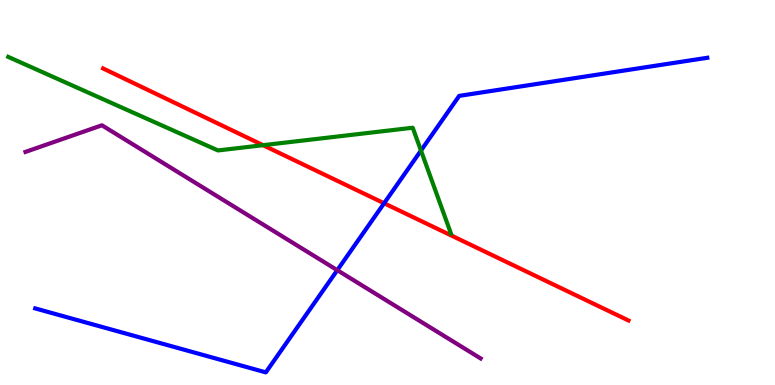[{'lines': ['blue', 'red'], 'intersections': [{'x': 4.96, 'y': 4.72}]}, {'lines': ['green', 'red'], 'intersections': [{'x': 3.39, 'y': 6.23}]}, {'lines': ['purple', 'red'], 'intersections': []}, {'lines': ['blue', 'green'], 'intersections': [{'x': 5.43, 'y': 6.09}]}, {'lines': ['blue', 'purple'], 'intersections': [{'x': 4.35, 'y': 2.98}]}, {'lines': ['green', 'purple'], 'intersections': []}]